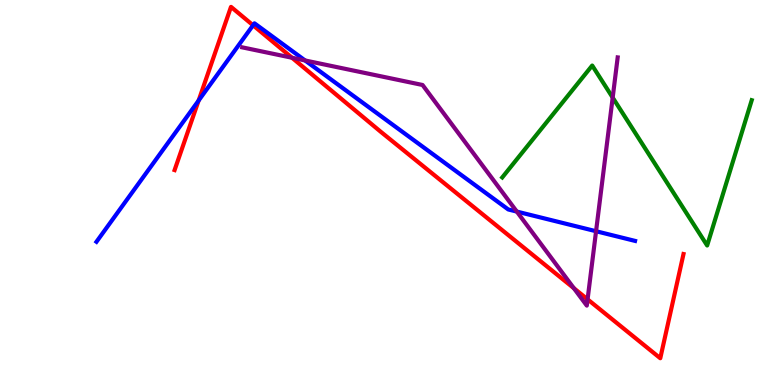[{'lines': ['blue', 'red'], 'intersections': [{'x': 2.56, 'y': 7.39}, {'x': 3.27, 'y': 9.34}]}, {'lines': ['green', 'red'], 'intersections': []}, {'lines': ['purple', 'red'], 'intersections': [{'x': 3.77, 'y': 8.5}, {'x': 7.4, 'y': 2.51}, {'x': 7.58, 'y': 2.22}]}, {'lines': ['blue', 'green'], 'intersections': []}, {'lines': ['blue', 'purple'], 'intersections': [{'x': 3.94, 'y': 8.43}, {'x': 6.67, 'y': 4.5}, {'x': 7.69, 'y': 3.99}]}, {'lines': ['green', 'purple'], 'intersections': [{'x': 7.91, 'y': 7.47}]}]